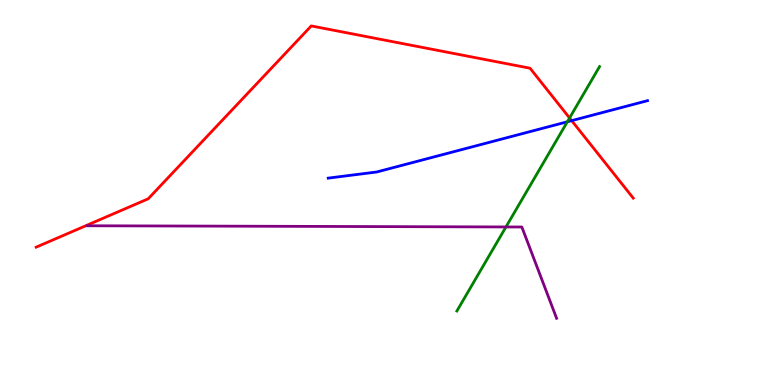[{'lines': ['blue', 'red'], 'intersections': [{'x': 7.38, 'y': 6.87}]}, {'lines': ['green', 'red'], 'intersections': [{'x': 7.35, 'y': 6.94}]}, {'lines': ['purple', 'red'], 'intersections': []}, {'lines': ['blue', 'green'], 'intersections': [{'x': 7.32, 'y': 6.84}]}, {'lines': ['blue', 'purple'], 'intersections': []}, {'lines': ['green', 'purple'], 'intersections': [{'x': 6.53, 'y': 4.11}]}]